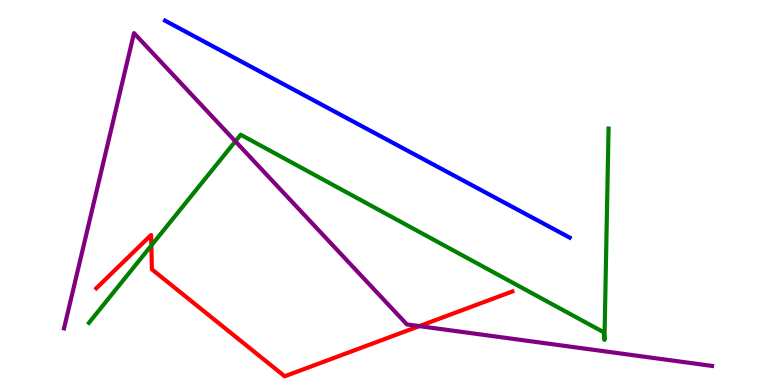[{'lines': ['blue', 'red'], 'intersections': []}, {'lines': ['green', 'red'], 'intersections': [{'x': 1.95, 'y': 3.62}]}, {'lines': ['purple', 'red'], 'intersections': [{'x': 5.41, 'y': 1.53}]}, {'lines': ['blue', 'green'], 'intersections': []}, {'lines': ['blue', 'purple'], 'intersections': []}, {'lines': ['green', 'purple'], 'intersections': [{'x': 3.04, 'y': 6.33}]}]